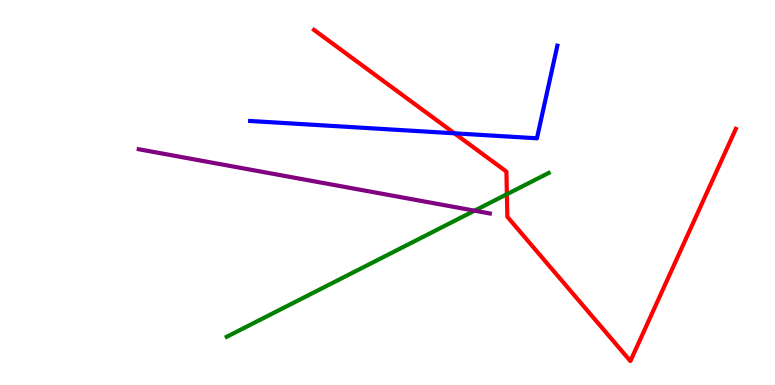[{'lines': ['blue', 'red'], 'intersections': [{'x': 5.86, 'y': 6.54}]}, {'lines': ['green', 'red'], 'intersections': [{'x': 6.54, 'y': 4.96}]}, {'lines': ['purple', 'red'], 'intersections': []}, {'lines': ['blue', 'green'], 'intersections': []}, {'lines': ['blue', 'purple'], 'intersections': []}, {'lines': ['green', 'purple'], 'intersections': [{'x': 6.12, 'y': 4.53}]}]